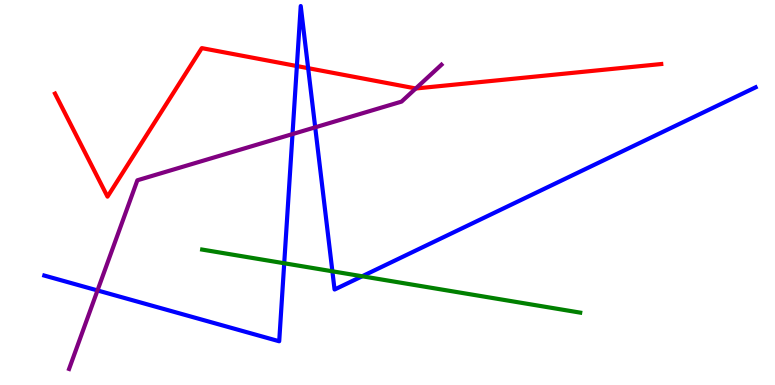[{'lines': ['blue', 'red'], 'intersections': [{'x': 3.83, 'y': 8.28}, {'x': 3.98, 'y': 8.23}]}, {'lines': ['green', 'red'], 'intersections': []}, {'lines': ['purple', 'red'], 'intersections': [{'x': 5.36, 'y': 7.7}]}, {'lines': ['blue', 'green'], 'intersections': [{'x': 3.67, 'y': 3.16}, {'x': 4.29, 'y': 2.95}, {'x': 4.67, 'y': 2.82}]}, {'lines': ['blue', 'purple'], 'intersections': [{'x': 1.26, 'y': 2.46}, {'x': 3.77, 'y': 6.52}, {'x': 4.07, 'y': 6.69}]}, {'lines': ['green', 'purple'], 'intersections': []}]